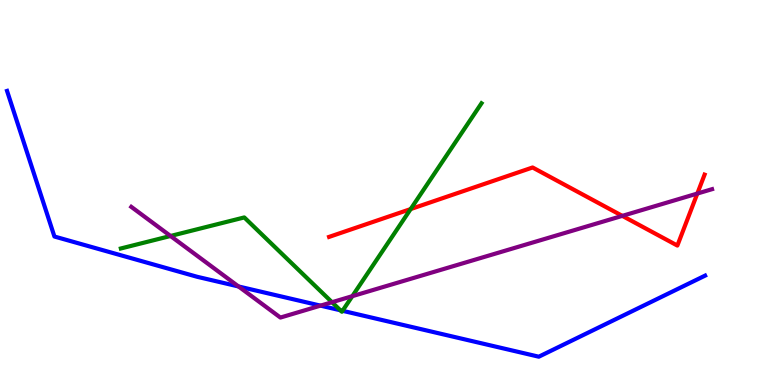[{'lines': ['blue', 'red'], 'intersections': []}, {'lines': ['green', 'red'], 'intersections': [{'x': 5.3, 'y': 4.57}]}, {'lines': ['purple', 'red'], 'intersections': [{'x': 8.03, 'y': 4.39}, {'x': 9.0, 'y': 4.97}]}, {'lines': ['blue', 'green'], 'intersections': [{'x': 4.39, 'y': 1.94}, {'x': 4.42, 'y': 1.93}]}, {'lines': ['blue', 'purple'], 'intersections': [{'x': 3.08, 'y': 2.56}, {'x': 4.14, 'y': 2.06}]}, {'lines': ['green', 'purple'], 'intersections': [{'x': 2.2, 'y': 3.87}, {'x': 4.28, 'y': 2.15}, {'x': 4.55, 'y': 2.31}]}]